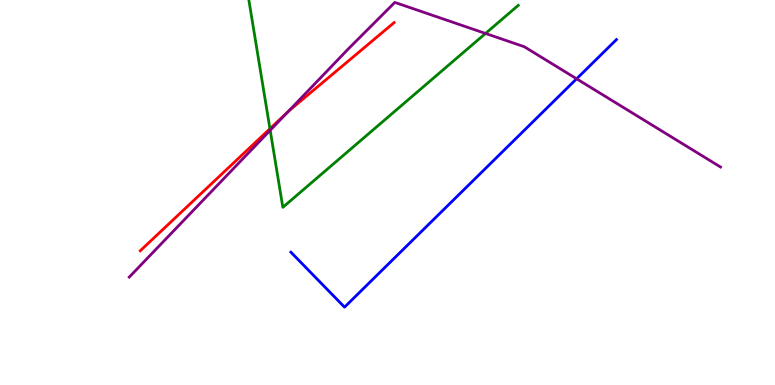[{'lines': ['blue', 'red'], 'intersections': []}, {'lines': ['green', 'red'], 'intersections': [{'x': 3.48, 'y': 6.66}]}, {'lines': ['purple', 'red'], 'intersections': [{'x': 3.72, 'y': 7.1}]}, {'lines': ['blue', 'green'], 'intersections': []}, {'lines': ['blue', 'purple'], 'intersections': [{'x': 7.44, 'y': 7.95}]}, {'lines': ['green', 'purple'], 'intersections': [{'x': 3.49, 'y': 6.62}, {'x': 6.26, 'y': 9.13}]}]